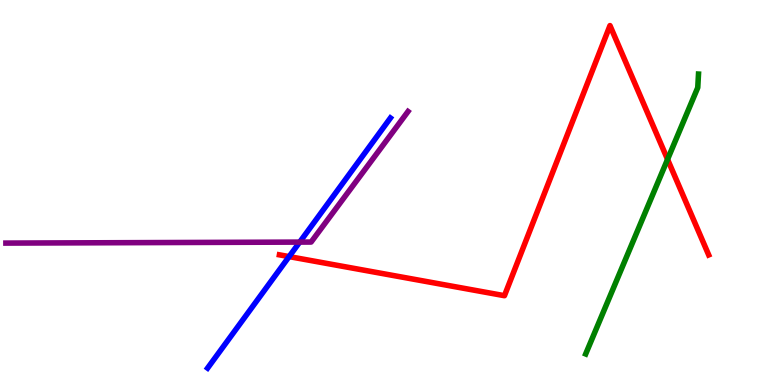[{'lines': ['blue', 'red'], 'intersections': [{'x': 3.73, 'y': 3.34}]}, {'lines': ['green', 'red'], 'intersections': [{'x': 8.61, 'y': 5.86}]}, {'lines': ['purple', 'red'], 'intersections': []}, {'lines': ['blue', 'green'], 'intersections': []}, {'lines': ['blue', 'purple'], 'intersections': [{'x': 3.87, 'y': 3.71}]}, {'lines': ['green', 'purple'], 'intersections': []}]